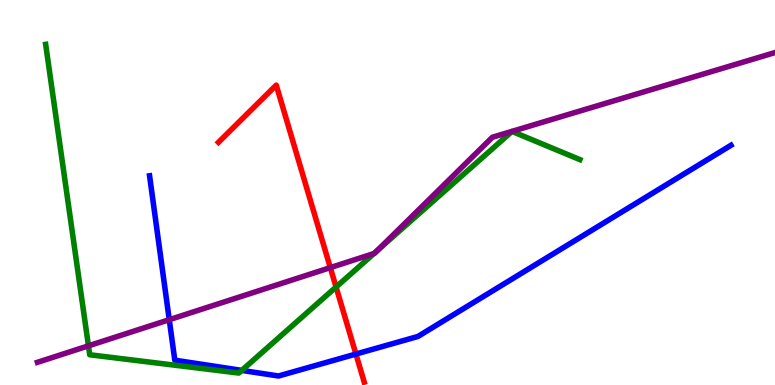[{'lines': ['blue', 'red'], 'intersections': [{'x': 4.59, 'y': 0.804}]}, {'lines': ['green', 'red'], 'intersections': [{'x': 4.34, 'y': 2.54}]}, {'lines': ['purple', 'red'], 'intersections': [{'x': 4.26, 'y': 3.05}]}, {'lines': ['blue', 'green'], 'intersections': [{'x': 3.12, 'y': 0.379}]}, {'lines': ['blue', 'purple'], 'intersections': [{'x': 2.18, 'y': 1.7}]}, {'lines': ['green', 'purple'], 'intersections': [{'x': 1.14, 'y': 1.02}, {'x': 4.83, 'y': 3.42}, {'x': 4.87, 'y': 3.5}]}]